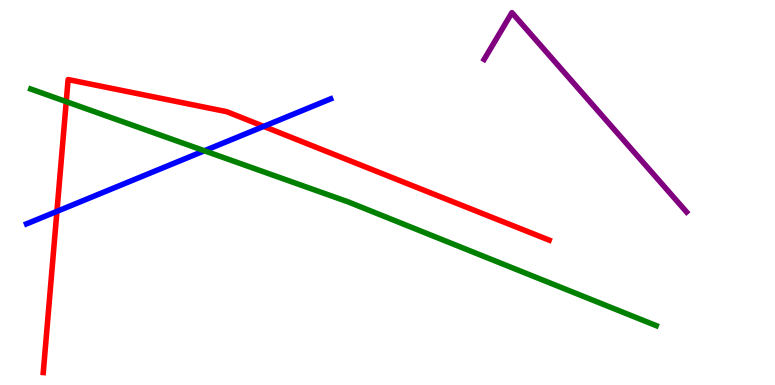[{'lines': ['blue', 'red'], 'intersections': [{'x': 0.735, 'y': 4.51}, {'x': 3.4, 'y': 6.72}]}, {'lines': ['green', 'red'], 'intersections': [{'x': 0.855, 'y': 7.36}]}, {'lines': ['purple', 'red'], 'intersections': []}, {'lines': ['blue', 'green'], 'intersections': [{'x': 2.64, 'y': 6.08}]}, {'lines': ['blue', 'purple'], 'intersections': []}, {'lines': ['green', 'purple'], 'intersections': []}]